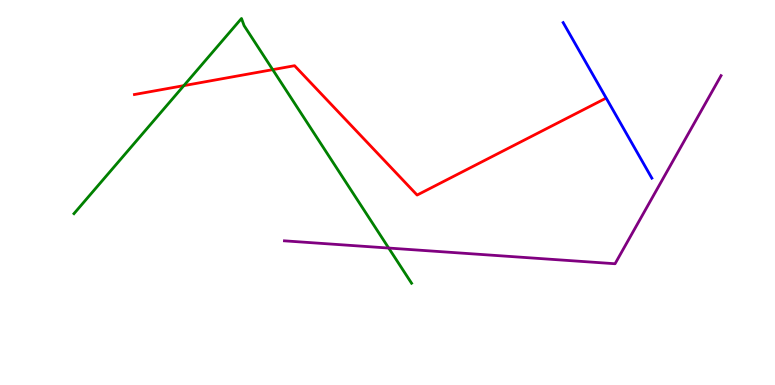[{'lines': ['blue', 'red'], 'intersections': []}, {'lines': ['green', 'red'], 'intersections': [{'x': 2.37, 'y': 7.78}, {'x': 3.52, 'y': 8.19}]}, {'lines': ['purple', 'red'], 'intersections': []}, {'lines': ['blue', 'green'], 'intersections': []}, {'lines': ['blue', 'purple'], 'intersections': []}, {'lines': ['green', 'purple'], 'intersections': [{'x': 5.02, 'y': 3.56}]}]